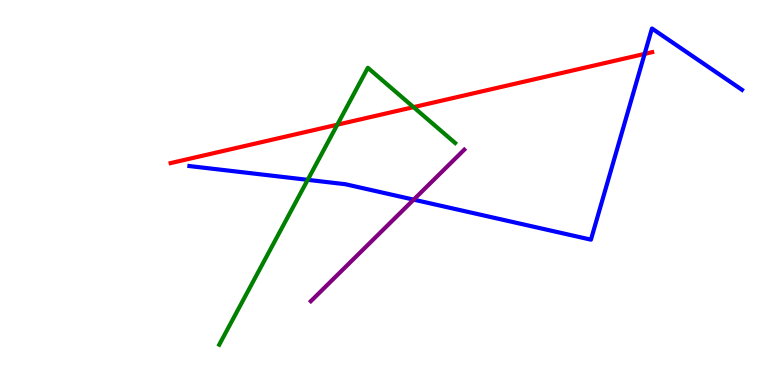[{'lines': ['blue', 'red'], 'intersections': [{'x': 8.32, 'y': 8.6}]}, {'lines': ['green', 'red'], 'intersections': [{'x': 4.35, 'y': 6.76}, {'x': 5.34, 'y': 7.22}]}, {'lines': ['purple', 'red'], 'intersections': []}, {'lines': ['blue', 'green'], 'intersections': [{'x': 3.97, 'y': 5.33}]}, {'lines': ['blue', 'purple'], 'intersections': [{'x': 5.34, 'y': 4.81}]}, {'lines': ['green', 'purple'], 'intersections': []}]